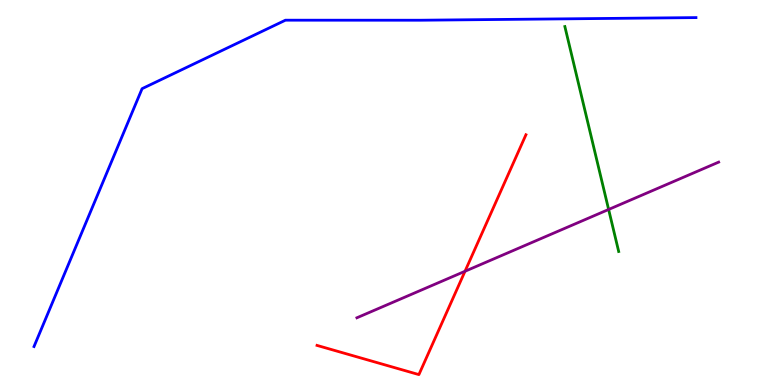[{'lines': ['blue', 'red'], 'intersections': []}, {'lines': ['green', 'red'], 'intersections': []}, {'lines': ['purple', 'red'], 'intersections': [{'x': 6.0, 'y': 2.95}]}, {'lines': ['blue', 'green'], 'intersections': []}, {'lines': ['blue', 'purple'], 'intersections': []}, {'lines': ['green', 'purple'], 'intersections': [{'x': 7.85, 'y': 4.56}]}]